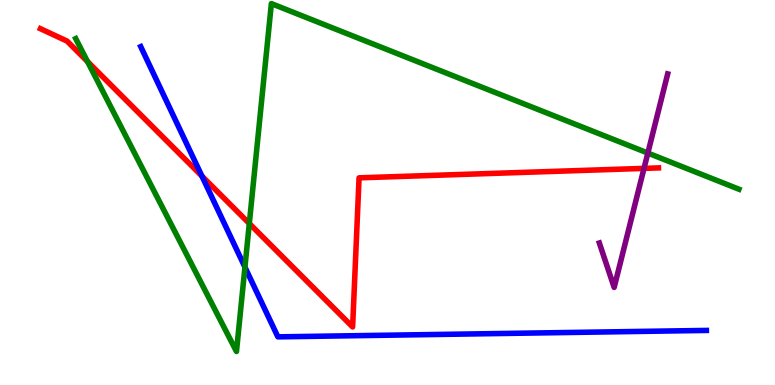[{'lines': ['blue', 'red'], 'intersections': [{'x': 2.61, 'y': 5.43}]}, {'lines': ['green', 'red'], 'intersections': [{'x': 1.13, 'y': 8.4}, {'x': 3.22, 'y': 4.19}]}, {'lines': ['purple', 'red'], 'intersections': [{'x': 8.31, 'y': 5.63}]}, {'lines': ['blue', 'green'], 'intersections': [{'x': 3.16, 'y': 3.06}]}, {'lines': ['blue', 'purple'], 'intersections': []}, {'lines': ['green', 'purple'], 'intersections': [{'x': 8.36, 'y': 6.02}]}]